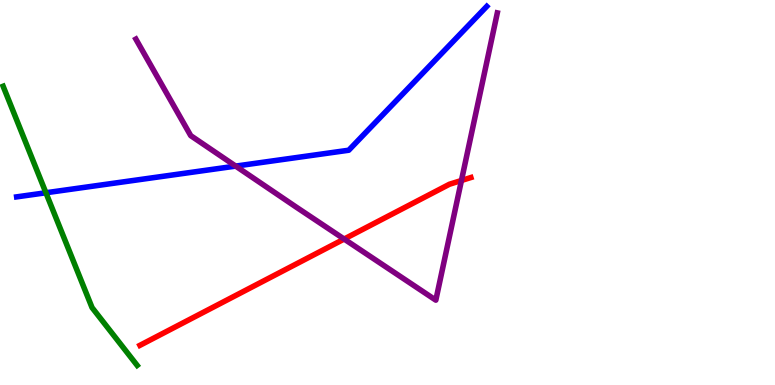[{'lines': ['blue', 'red'], 'intersections': []}, {'lines': ['green', 'red'], 'intersections': []}, {'lines': ['purple', 'red'], 'intersections': [{'x': 4.44, 'y': 3.79}, {'x': 5.95, 'y': 5.31}]}, {'lines': ['blue', 'green'], 'intersections': [{'x': 0.592, 'y': 4.99}]}, {'lines': ['blue', 'purple'], 'intersections': [{'x': 3.04, 'y': 5.69}]}, {'lines': ['green', 'purple'], 'intersections': []}]